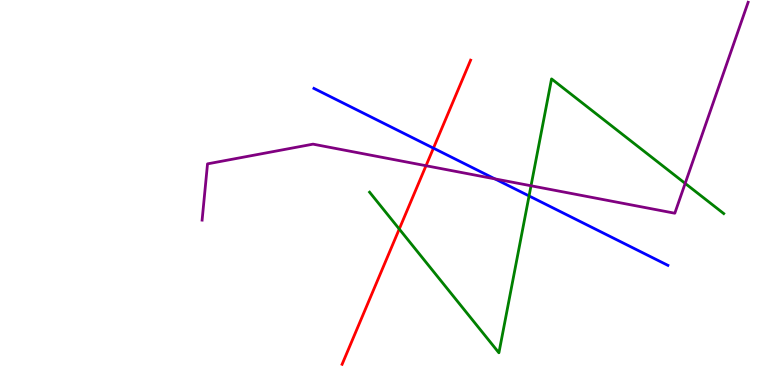[{'lines': ['blue', 'red'], 'intersections': [{'x': 5.59, 'y': 6.15}]}, {'lines': ['green', 'red'], 'intersections': [{'x': 5.15, 'y': 4.05}]}, {'lines': ['purple', 'red'], 'intersections': [{'x': 5.5, 'y': 5.7}]}, {'lines': ['blue', 'green'], 'intersections': [{'x': 6.83, 'y': 4.91}]}, {'lines': ['blue', 'purple'], 'intersections': [{'x': 6.39, 'y': 5.35}]}, {'lines': ['green', 'purple'], 'intersections': [{'x': 6.85, 'y': 5.17}, {'x': 8.84, 'y': 5.24}]}]